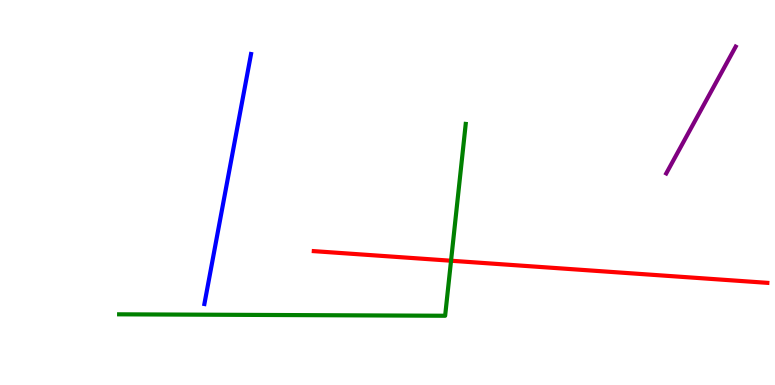[{'lines': ['blue', 'red'], 'intersections': []}, {'lines': ['green', 'red'], 'intersections': [{'x': 5.82, 'y': 3.23}]}, {'lines': ['purple', 'red'], 'intersections': []}, {'lines': ['blue', 'green'], 'intersections': []}, {'lines': ['blue', 'purple'], 'intersections': []}, {'lines': ['green', 'purple'], 'intersections': []}]